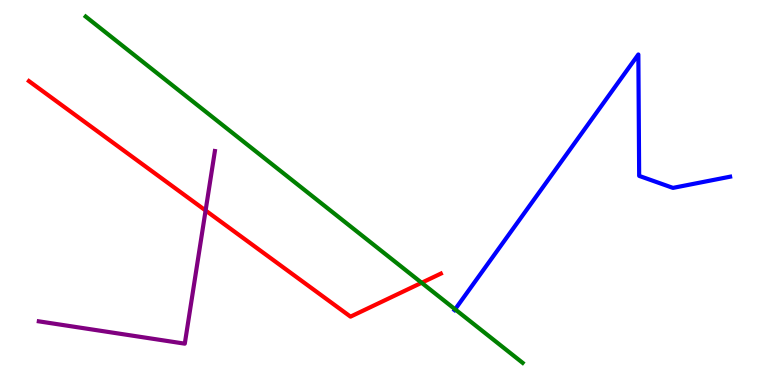[{'lines': ['blue', 'red'], 'intersections': []}, {'lines': ['green', 'red'], 'intersections': [{'x': 5.44, 'y': 2.66}]}, {'lines': ['purple', 'red'], 'intersections': [{'x': 2.65, 'y': 4.53}]}, {'lines': ['blue', 'green'], 'intersections': [{'x': 5.87, 'y': 1.97}]}, {'lines': ['blue', 'purple'], 'intersections': []}, {'lines': ['green', 'purple'], 'intersections': []}]